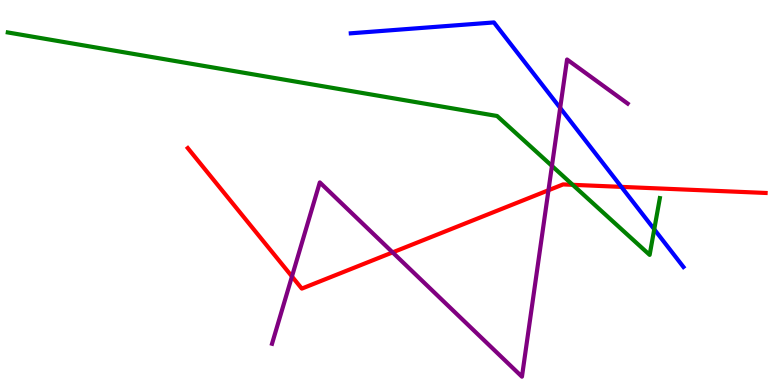[{'lines': ['blue', 'red'], 'intersections': [{'x': 8.02, 'y': 5.15}]}, {'lines': ['green', 'red'], 'intersections': [{'x': 7.39, 'y': 5.2}]}, {'lines': ['purple', 'red'], 'intersections': [{'x': 3.77, 'y': 2.82}, {'x': 5.07, 'y': 3.44}, {'x': 7.08, 'y': 5.06}]}, {'lines': ['blue', 'green'], 'intersections': [{'x': 8.44, 'y': 4.04}]}, {'lines': ['blue', 'purple'], 'intersections': [{'x': 7.23, 'y': 7.2}]}, {'lines': ['green', 'purple'], 'intersections': [{'x': 7.12, 'y': 5.69}]}]